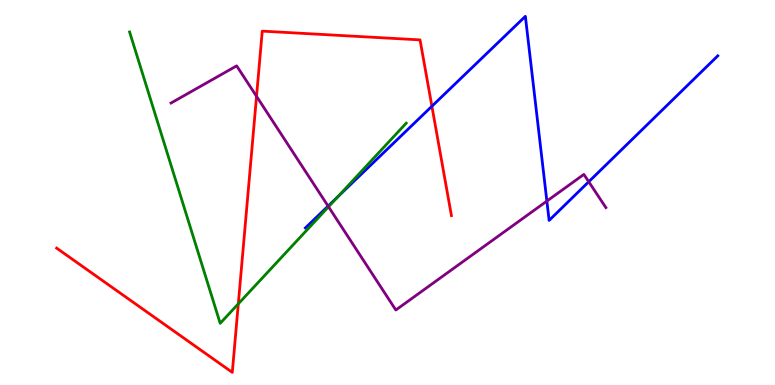[{'lines': ['blue', 'red'], 'intersections': [{'x': 5.57, 'y': 7.24}]}, {'lines': ['green', 'red'], 'intersections': [{'x': 3.08, 'y': 2.11}]}, {'lines': ['purple', 'red'], 'intersections': [{'x': 3.31, 'y': 7.5}]}, {'lines': ['blue', 'green'], 'intersections': [{'x': 4.36, 'y': 4.89}]}, {'lines': ['blue', 'purple'], 'intersections': [{'x': 4.23, 'y': 4.65}, {'x': 7.06, 'y': 4.78}, {'x': 7.6, 'y': 5.28}]}, {'lines': ['green', 'purple'], 'intersections': [{'x': 4.24, 'y': 4.63}]}]